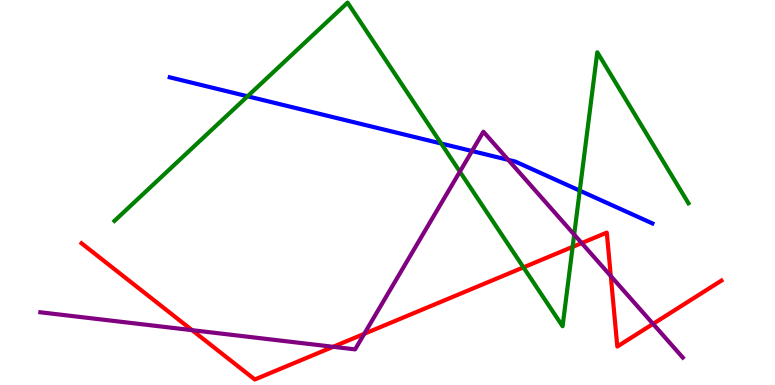[{'lines': ['blue', 'red'], 'intersections': []}, {'lines': ['green', 'red'], 'intersections': [{'x': 6.75, 'y': 3.06}, {'x': 7.39, 'y': 3.59}]}, {'lines': ['purple', 'red'], 'intersections': [{'x': 2.48, 'y': 1.42}, {'x': 4.3, 'y': 0.992}, {'x': 4.7, 'y': 1.33}, {'x': 7.51, 'y': 3.69}, {'x': 7.88, 'y': 2.83}, {'x': 8.43, 'y': 1.59}]}, {'lines': ['blue', 'green'], 'intersections': [{'x': 3.19, 'y': 7.5}, {'x': 5.69, 'y': 6.27}, {'x': 7.48, 'y': 5.05}]}, {'lines': ['blue', 'purple'], 'intersections': [{'x': 6.09, 'y': 6.08}, {'x': 6.56, 'y': 5.85}]}, {'lines': ['green', 'purple'], 'intersections': [{'x': 5.93, 'y': 5.54}, {'x': 7.41, 'y': 3.91}]}]